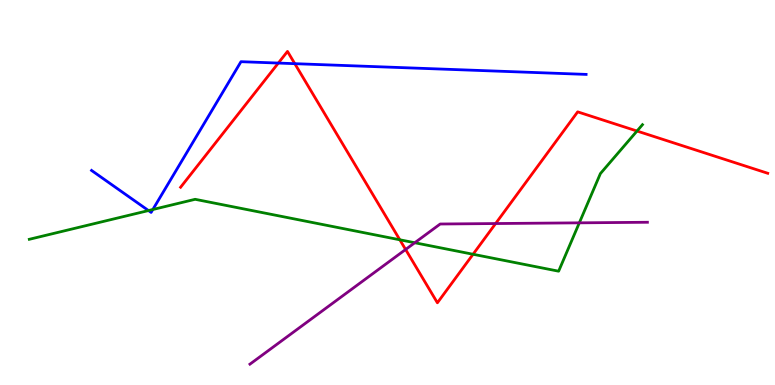[{'lines': ['blue', 'red'], 'intersections': [{'x': 3.59, 'y': 8.36}, {'x': 3.8, 'y': 8.35}]}, {'lines': ['green', 'red'], 'intersections': [{'x': 5.16, 'y': 3.77}, {'x': 6.1, 'y': 3.4}, {'x': 8.22, 'y': 6.6}]}, {'lines': ['purple', 'red'], 'intersections': [{'x': 5.23, 'y': 3.52}, {'x': 6.4, 'y': 4.19}]}, {'lines': ['blue', 'green'], 'intersections': [{'x': 1.92, 'y': 4.53}, {'x': 1.97, 'y': 4.56}]}, {'lines': ['blue', 'purple'], 'intersections': []}, {'lines': ['green', 'purple'], 'intersections': [{'x': 5.35, 'y': 3.69}, {'x': 7.48, 'y': 4.21}]}]